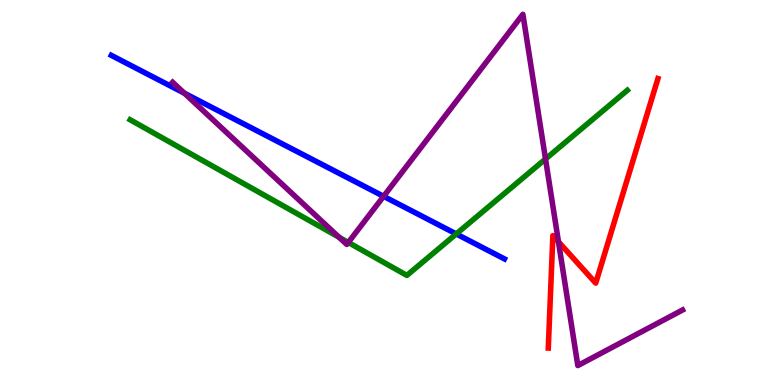[{'lines': ['blue', 'red'], 'intersections': []}, {'lines': ['green', 'red'], 'intersections': []}, {'lines': ['purple', 'red'], 'intersections': [{'x': 7.21, 'y': 3.72}]}, {'lines': ['blue', 'green'], 'intersections': [{'x': 5.89, 'y': 3.92}]}, {'lines': ['blue', 'purple'], 'intersections': [{'x': 2.38, 'y': 7.58}, {'x': 4.95, 'y': 4.9}]}, {'lines': ['green', 'purple'], 'intersections': [{'x': 4.37, 'y': 3.84}, {'x': 4.49, 'y': 3.7}, {'x': 7.04, 'y': 5.87}]}]